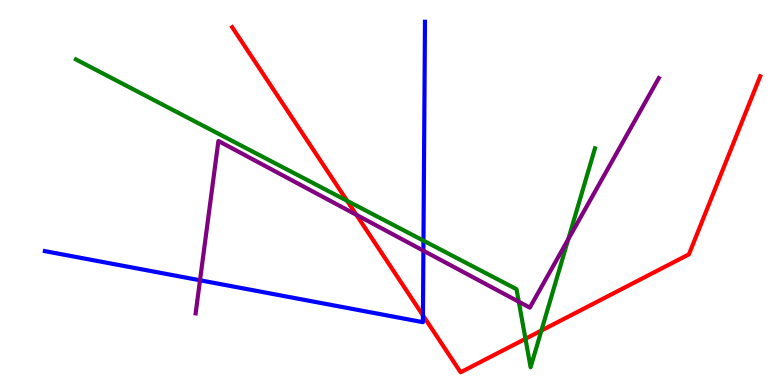[{'lines': ['blue', 'red'], 'intersections': [{'x': 5.46, 'y': 1.81}]}, {'lines': ['green', 'red'], 'intersections': [{'x': 4.48, 'y': 4.78}, {'x': 6.78, 'y': 1.2}, {'x': 6.99, 'y': 1.41}]}, {'lines': ['purple', 'red'], 'intersections': [{'x': 4.6, 'y': 4.42}]}, {'lines': ['blue', 'green'], 'intersections': [{'x': 5.46, 'y': 3.75}]}, {'lines': ['blue', 'purple'], 'intersections': [{'x': 2.58, 'y': 2.72}, {'x': 5.46, 'y': 3.49}]}, {'lines': ['green', 'purple'], 'intersections': [{'x': 6.69, 'y': 2.16}, {'x': 7.33, 'y': 3.79}]}]